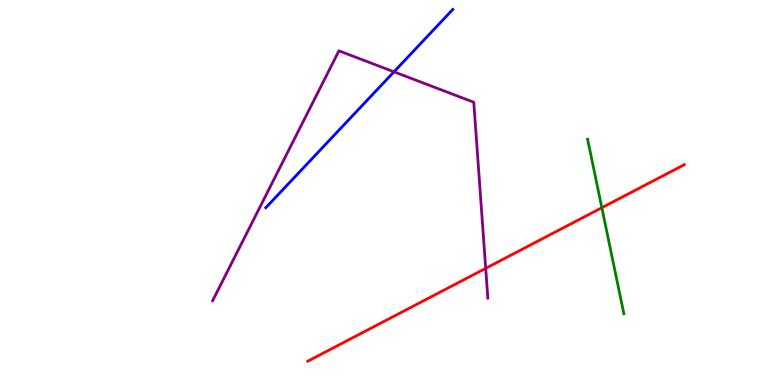[{'lines': ['blue', 'red'], 'intersections': []}, {'lines': ['green', 'red'], 'intersections': [{'x': 7.77, 'y': 4.6}]}, {'lines': ['purple', 'red'], 'intersections': [{'x': 6.27, 'y': 3.03}]}, {'lines': ['blue', 'green'], 'intersections': []}, {'lines': ['blue', 'purple'], 'intersections': [{'x': 5.08, 'y': 8.13}]}, {'lines': ['green', 'purple'], 'intersections': []}]